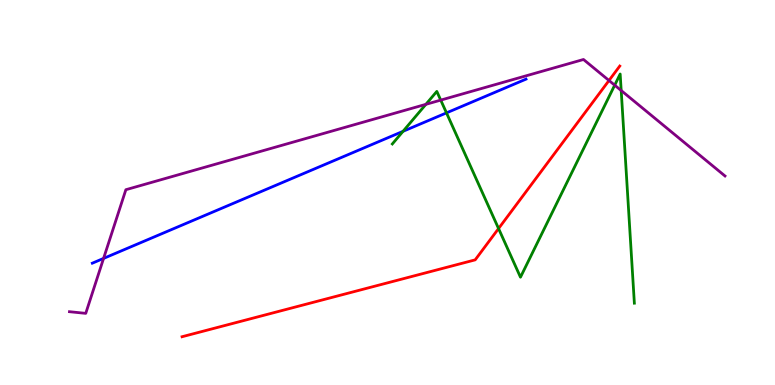[{'lines': ['blue', 'red'], 'intersections': []}, {'lines': ['green', 'red'], 'intersections': [{'x': 6.43, 'y': 4.06}]}, {'lines': ['purple', 'red'], 'intersections': [{'x': 7.86, 'y': 7.91}]}, {'lines': ['blue', 'green'], 'intersections': [{'x': 5.2, 'y': 6.59}, {'x': 5.76, 'y': 7.07}]}, {'lines': ['blue', 'purple'], 'intersections': [{'x': 1.34, 'y': 3.29}]}, {'lines': ['green', 'purple'], 'intersections': [{'x': 5.5, 'y': 7.29}, {'x': 5.69, 'y': 7.4}, {'x': 7.93, 'y': 7.79}, {'x': 8.02, 'y': 7.65}]}]